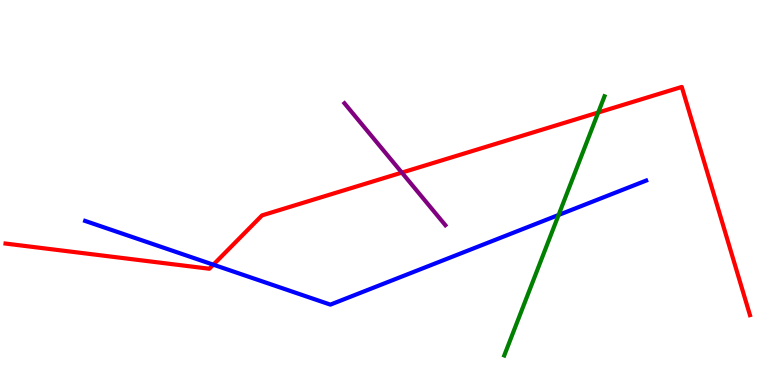[{'lines': ['blue', 'red'], 'intersections': [{'x': 2.75, 'y': 3.13}]}, {'lines': ['green', 'red'], 'intersections': [{'x': 7.72, 'y': 7.08}]}, {'lines': ['purple', 'red'], 'intersections': [{'x': 5.18, 'y': 5.52}]}, {'lines': ['blue', 'green'], 'intersections': [{'x': 7.21, 'y': 4.42}]}, {'lines': ['blue', 'purple'], 'intersections': []}, {'lines': ['green', 'purple'], 'intersections': []}]